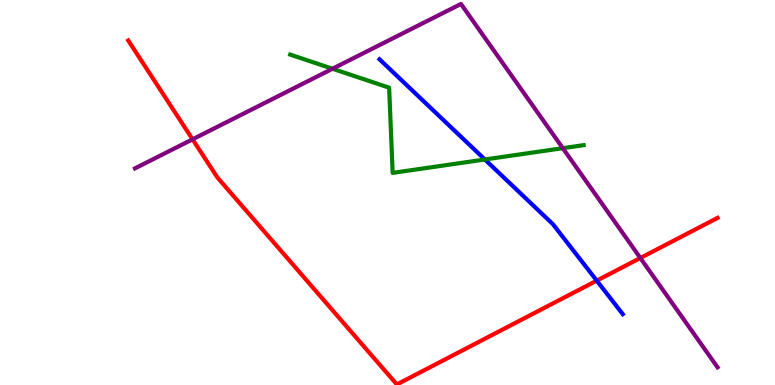[{'lines': ['blue', 'red'], 'intersections': [{'x': 7.7, 'y': 2.71}]}, {'lines': ['green', 'red'], 'intersections': []}, {'lines': ['purple', 'red'], 'intersections': [{'x': 2.48, 'y': 6.38}, {'x': 8.26, 'y': 3.3}]}, {'lines': ['blue', 'green'], 'intersections': [{'x': 6.26, 'y': 5.86}]}, {'lines': ['blue', 'purple'], 'intersections': []}, {'lines': ['green', 'purple'], 'intersections': [{'x': 4.29, 'y': 8.21}, {'x': 7.26, 'y': 6.15}]}]